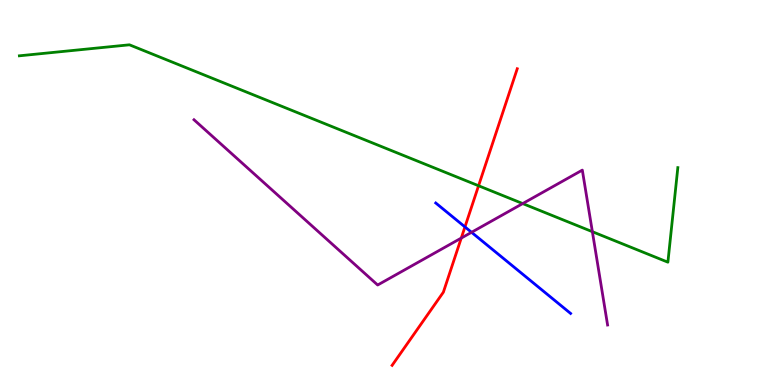[{'lines': ['blue', 'red'], 'intersections': [{'x': 6.0, 'y': 4.11}]}, {'lines': ['green', 'red'], 'intersections': [{'x': 6.18, 'y': 5.18}]}, {'lines': ['purple', 'red'], 'intersections': [{'x': 5.95, 'y': 3.82}]}, {'lines': ['blue', 'green'], 'intersections': []}, {'lines': ['blue', 'purple'], 'intersections': [{'x': 6.08, 'y': 3.97}]}, {'lines': ['green', 'purple'], 'intersections': [{'x': 6.74, 'y': 4.71}, {'x': 7.64, 'y': 3.98}]}]